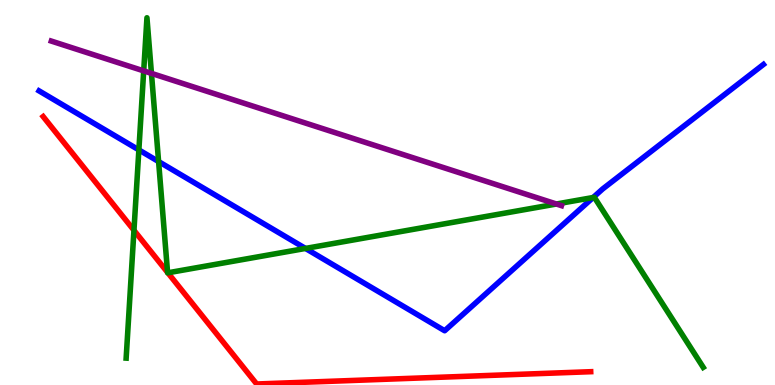[{'lines': ['blue', 'red'], 'intersections': []}, {'lines': ['green', 'red'], 'intersections': [{'x': 1.73, 'y': 4.02}, {'x': 2.16, 'y': 2.92}, {'x': 2.17, 'y': 2.91}]}, {'lines': ['purple', 'red'], 'intersections': []}, {'lines': ['blue', 'green'], 'intersections': [{'x': 1.79, 'y': 6.11}, {'x': 2.05, 'y': 5.8}, {'x': 3.94, 'y': 3.55}, {'x': 7.65, 'y': 4.87}]}, {'lines': ['blue', 'purple'], 'intersections': []}, {'lines': ['green', 'purple'], 'intersections': [{'x': 1.85, 'y': 8.16}, {'x': 1.95, 'y': 8.09}, {'x': 7.18, 'y': 4.7}]}]